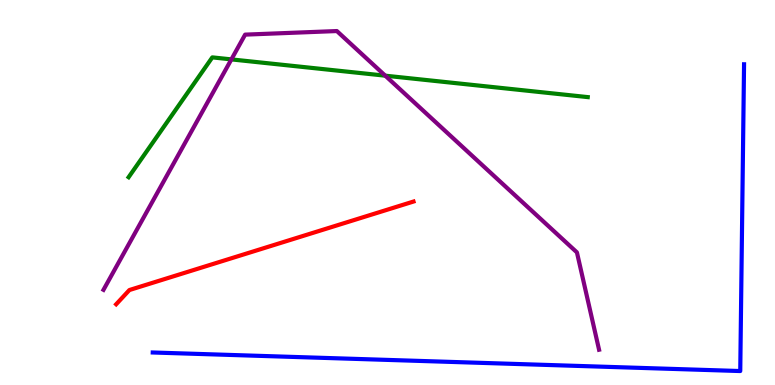[{'lines': ['blue', 'red'], 'intersections': []}, {'lines': ['green', 'red'], 'intersections': []}, {'lines': ['purple', 'red'], 'intersections': []}, {'lines': ['blue', 'green'], 'intersections': []}, {'lines': ['blue', 'purple'], 'intersections': []}, {'lines': ['green', 'purple'], 'intersections': [{'x': 2.99, 'y': 8.46}, {'x': 4.97, 'y': 8.03}]}]